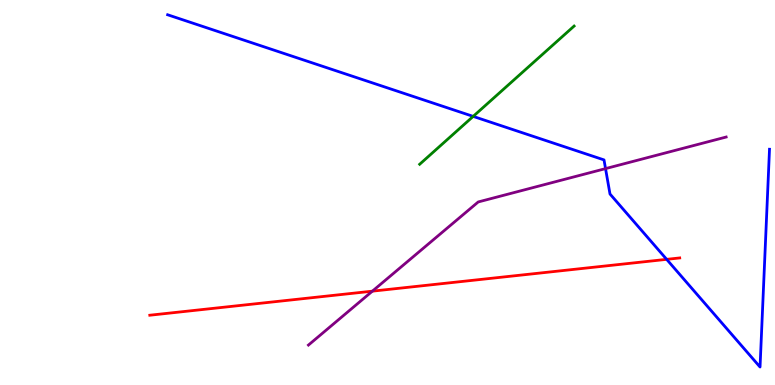[{'lines': ['blue', 'red'], 'intersections': [{'x': 8.6, 'y': 3.26}]}, {'lines': ['green', 'red'], 'intersections': []}, {'lines': ['purple', 'red'], 'intersections': [{'x': 4.81, 'y': 2.44}]}, {'lines': ['blue', 'green'], 'intersections': [{'x': 6.11, 'y': 6.98}]}, {'lines': ['blue', 'purple'], 'intersections': [{'x': 7.81, 'y': 5.62}]}, {'lines': ['green', 'purple'], 'intersections': []}]